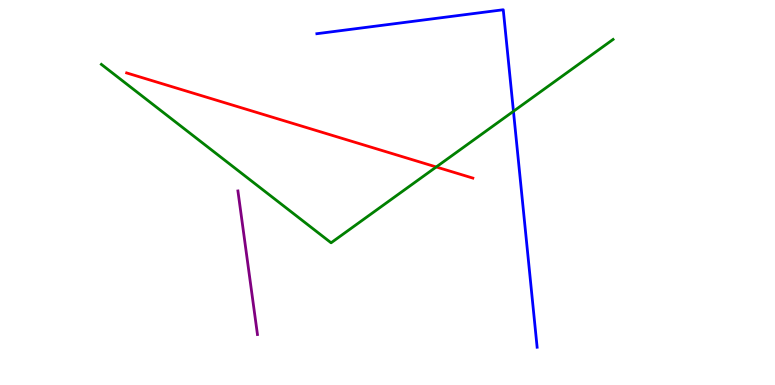[{'lines': ['blue', 'red'], 'intersections': []}, {'lines': ['green', 'red'], 'intersections': [{'x': 5.63, 'y': 5.66}]}, {'lines': ['purple', 'red'], 'intersections': []}, {'lines': ['blue', 'green'], 'intersections': [{'x': 6.63, 'y': 7.11}]}, {'lines': ['blue', 'purple'], 'intersections': []}, {'lines': ['green', 'purple'], 'intersections': []}]